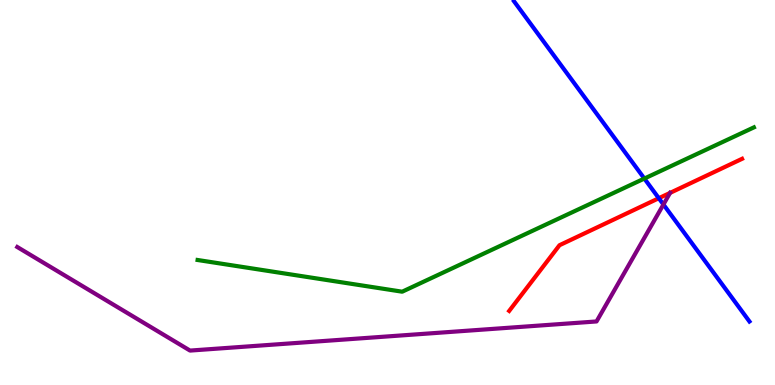[{'lines': ['blue', 'red'], 'intersections': [{'x': 8.5, 'y': 4.85}]}, {'lines': ['green', 'red'], 'intersections': []}, {'lines': ['purple', 'red'], 'intersections': [{'x': 8.65, 'y': 4.99}]}, {'lines': ['blue', 'green'], 'intersections': [{'x': 8.31, 'y': 5.36}]}, {'lines': ['blue', 'purple'], 'intersections': [{'x': 8.56, 'y': 4.69}]}, {'lines': ['green', 'purple'], 'intersections': []}]